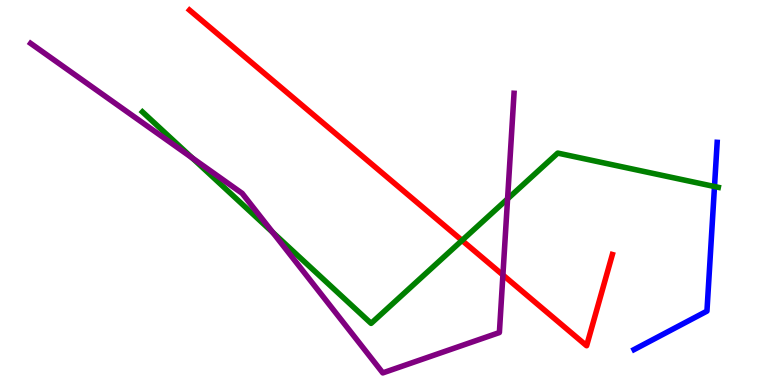[{'lines': ['blue', 'red'], 'intersections': []}, {'lines': ['green', 'red'], 'intersections': [{'x': 5.96, 'y': 3.76}]}, {'lines': ['purple', 'red'], 'intersections': [{'x': 6.49, 'y': 2.86}]}, {'lines': ['blue', 'green'], 'intersections': [{'x': 9.22, 'y': 5.16}]}, {'lines': ['blue', 'purple'], 'intersections': []}, {'lines': ['green', 'purple'], 'intersections': [{'x': 2.48, 'y': 5.9}, {'x': 3.52, 'y': 3.96}, {'x': 6.55, 'y': 4.83}]}]